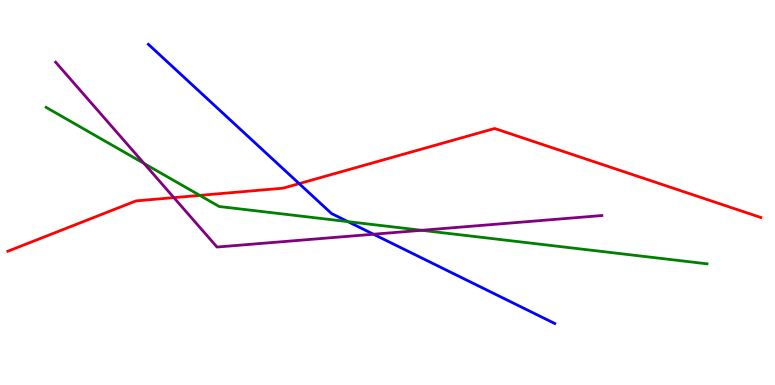[{'lines': ['blue', 'red'], 'intersections': [{'x': 3.86, 'y': 5.23}]}, {'lines': ['green', 'red'], 'intersections': [{'x': 2.58, 'y': 4.93}]}, {'lines': ['purple', 'red'], 'intersections': [{'x': 2.24, 'y': 4.87}]}, {'lines': ['blue', 'green'], 'intersections': [{'x': 4.49, 'y': 4.24}]}, {'lines': ['blue', 'purple'], 'intersections': [{'x': 4.82, 'y': 3.92}]}, {'lines': ['green', 'purple'], 'intersections': [{'x': 1.86, 'y': 5.75}, {'x': 5.44, 'y': 4.02}]}]